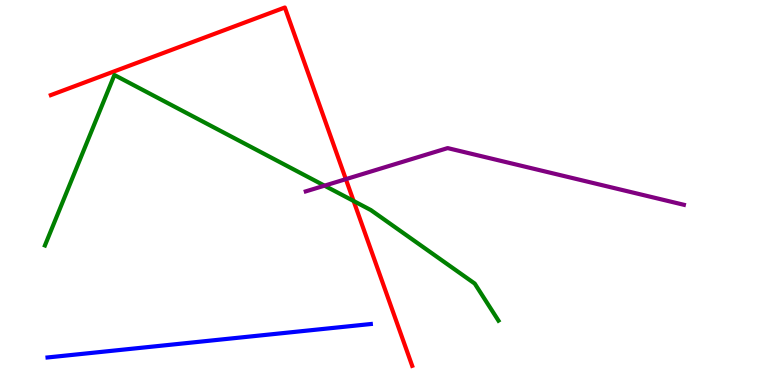[{'lines': ['blue', 'red'], 'intersections': []}, {'lines': ['green', 'red'], 'intersections': [{'x': 4.56, 'y': 4.78}]}, {'lines': ['purple', 'red'], 'intersections': [{'x': 4.46, 'y': 5.35}]}, {'lines': ['blue', 'green'], 'intersections': []}, {'lines': ['blue', 'purple'], 'intersections': []}, {'lines': ['green', 'purple'], 'intersections': [{'x': 4.19, 'y': 5.18}]}]